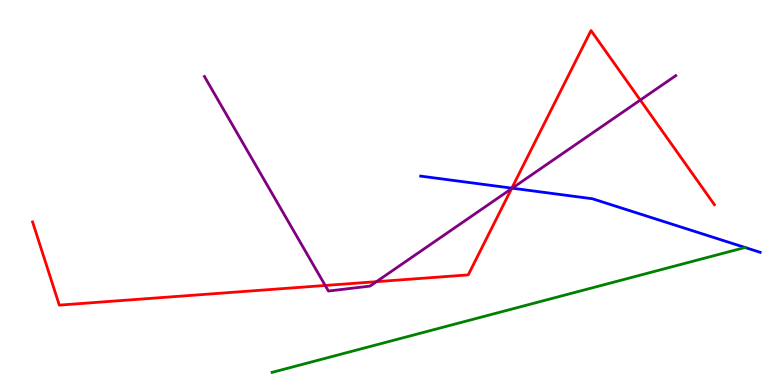[{'lines': ['blue', 'red'], 'intersections': [{'x': 6.6, 'y': 5.11}]}, {'lines': ['green', 'red'], 'intersections': []}, {'lines': ['purple', 'red'], 'intersections': [{'x': 4.2, 'y': 2.59}, {'x': 4.86, 'y': 2.68}, {'x': 6.6, 'y': 5.1}, {'x': 8.26, 'y': 7.4}]}, {'lines': ['blue', 'green'], 'intersections': [{'x': 9.61, 'y': 3.57}]}, {'lines': ['blue', 'purple'], 'intersections': [{'x': 6.61, 'y': 5.11}]}, {'lines': ['green', 'purple'], 'intersections': []}]